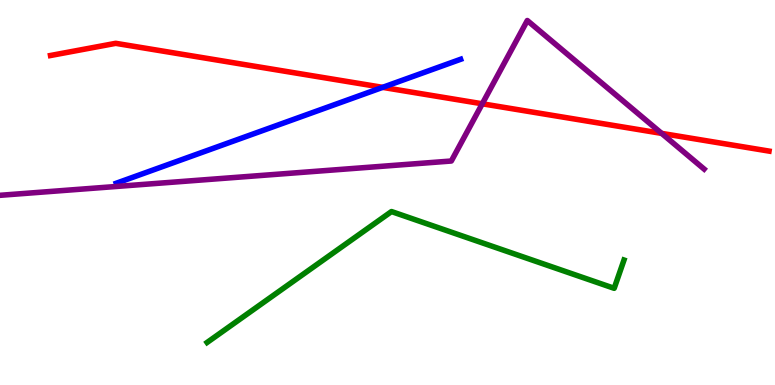[{'lines': ['blue', 'red'], 'intersections': [{'x': 4.94, 'y': 7.73}]}, {'lines': ['green', 'red'], 'intersections': []}, {'lines': ['purple', 'red'], 'intersections': [{'x': 6.22, 'y': 7.3}, {'x': 8.54, 'y': 6.54}]}, {'lines': ['blue', 'green'], 'intersections': []}, {'lines': ['blue', 'purple'], 'intersections': []}, {'lines': ['green', 'purple'], 'intersections': []}]